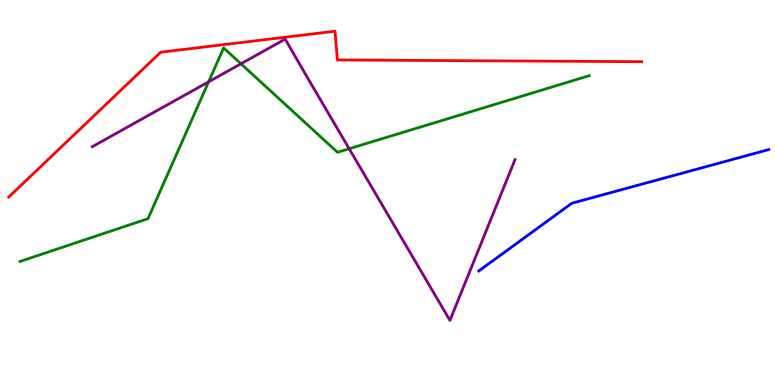[{'lines': ['blue', 'red'], 'intersections': []}, {'lines': ['green', 'red'], 'intersections': []}, {'lines': ['purple', 'red'], 'intersections': []}, {'lines': ['blue', 'green'], 'intersections': []}, {'lines': ['blue', 'purple'], 'intersections': []}, {'lines': ['green', 'purple'], 'intersections': [{'x': 2.69, 'y': 7.87}, {'x': 3.11, 'y': 8.34}, {'x': 4.51, 'y': 6.14}]}]